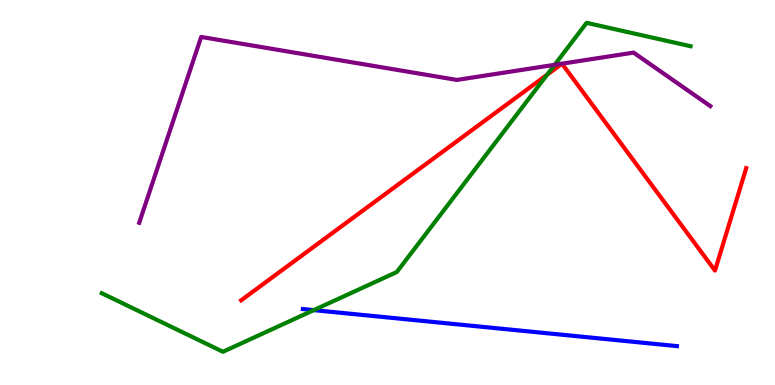[{'lines': ['blue', 'red'], 'intersections': []}, {'lines': ['green', 'red'], 'intersections': [{'x': 7.06, 'y': 8.06}]}, {'lines': ['purple', 'red'], 'intersections': []}, {'lines': ['blue', 'green'], 'intersections': [{'x': 4.05, 'y': 1.95}]}, {'lines': ['blue', 'purple'], 'intersections': []}, {'lines': ['green', 'purple'], 'intersections': [{'x': 7.16, 'y': 8.32}]}]